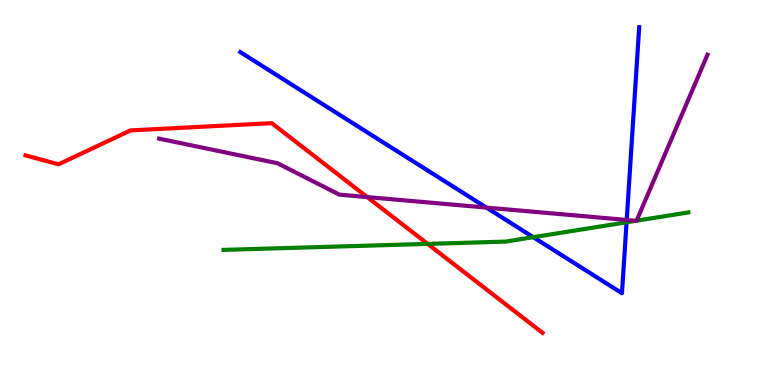[{'lines': ['blue', 'red'], 'intersections': []}, {'lines': ['green', 'red'], 'intersections': [{'x': 5.52, 'y': 3.67}]}, {'lines': ['purple', 'red'], 'intersections': [{'x': 4.74, 'y': 4.88}]}, {'lines': ['blue', 'green'], 'intersections': [{'x': 6.88, 'y': 3.84}, {'x': 8.08, 'y': 4.23}]}, {'lines': ['blue', 'purple'], 'intersections': [{'x': 6.28, 'y': 4.61}, {'x': 8.09, 'y': 4.29}]}, {'lines': ['green', 'purple'], 'intersections': [{'x': 8.21, 'y': 4.27}, {'x': 8.21, 'y': 4.27}]}]